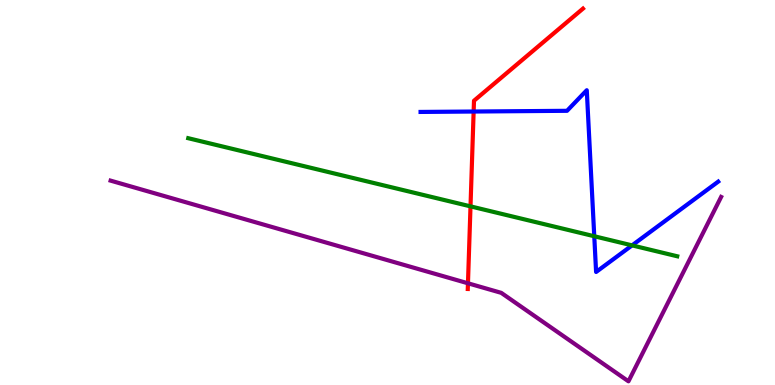[{'lines': ['blue', 'red'], 'intersections': [{'x': 6.11, 'y': 7.1}]}, {'lines': ['green', 'red'], 'intersections': [{'x': 6.07, 'y': 4.64}]}, {'lines': ['purple', 'red'], 'intersections': [{'x': 6.04, 'y': 2.64}]}, {'lines': ['blue', 'green'], 'intersections': [{'x': 7.67, 'y': 3.86}, {'x': 8.16, 'y': 3.63}]}, {'lines': ['blue', 'purple'], 'intersections': []}, {'lines': ['green', 'purple'], 'intersections': []}]